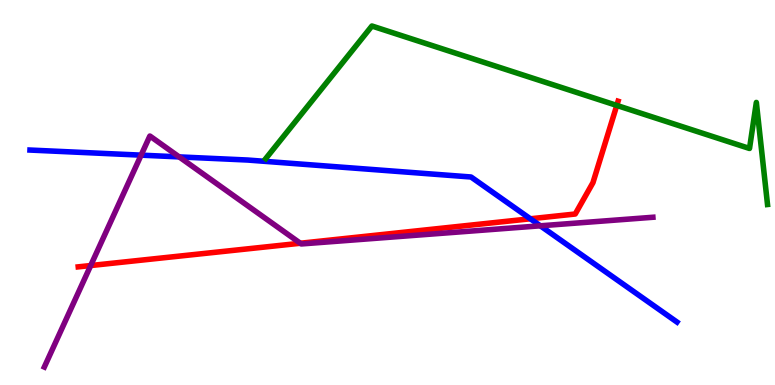[{'lines': ['blue', 'red'], 'intersections': [{'x': 6.84, 'y': 4.32}]}, {'lines': ['green', 'red'], 'intersections': [{'x': 7.96, 'y': 7.26}]}, {'lines': ['purple', 'red'], 'intersections': [{'x': 1.17, 'y': 3.1}, {'x': 3.88, 'y': 3.68}]}, {'lines': ['blue', 'green'], 'intersections': []}, {'lines': ['blue', 'purple'], 'intersections': [{'x': 1.82, 'y': 5.97}, {'x': 2.31, 'y': 5.92}, {'x': 6.97, 'y': 4.13}]}, {'lines': ['green', 'purple'], 'intersections': []}]